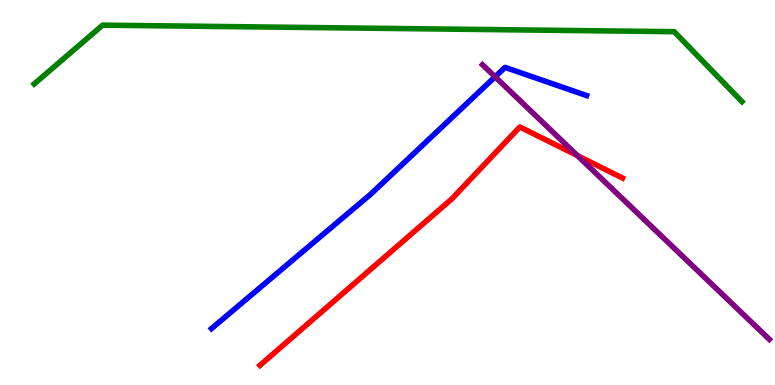[{'lines': ['blue', 'red'], 'intersections': []}, {'lines': ['green', 'red'], 'intersections': []}, {'lines': ['purple', 'red'], 'intersections': [{'x': 7.45, 'y': 5.96}]}, {'lines': ['blue', 'green'], 'intersections': []}, {'lines': ['blue', 'purple'], 'intersections': [{'x': 6.39, 'y': 8.01}]}, {'lines': ['green', 'purple'], 'intersections': []}]